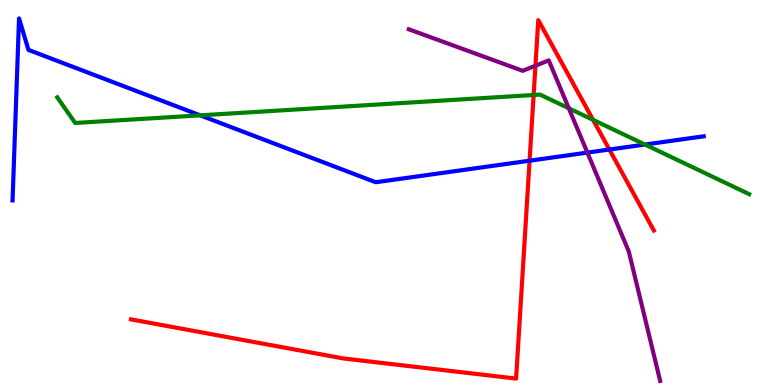[{'lines': ['blue', 'red'], 'intersections': [{'x': 6.83, 'y': 5.83}, {'x': 7.86, 'y': 6.12}]}, {'lines': ['green', 'red'], 'intersections': [{'x': 6.89, 'y': 7.53}, {'x': 7.65, 'y': 6.89}]}, {'lines': ['purple', 'red'], 'intersections': [{'x': 6.91, 'y': 8.29}]}, {'lines': ['blue', 'green'], 'intersections': [{'x': 2.58, 'y': 7.0}, {'x': 8.32, 'y': 6.25}]}, {'lines': ['blue', 'purple'], 'intersections': [{'x': 7.58, 'y': 6.04}]}, {'lines': ['green', 'purple'], 'intersections': [{'x': 7.34, 'y': 7.19}]}]